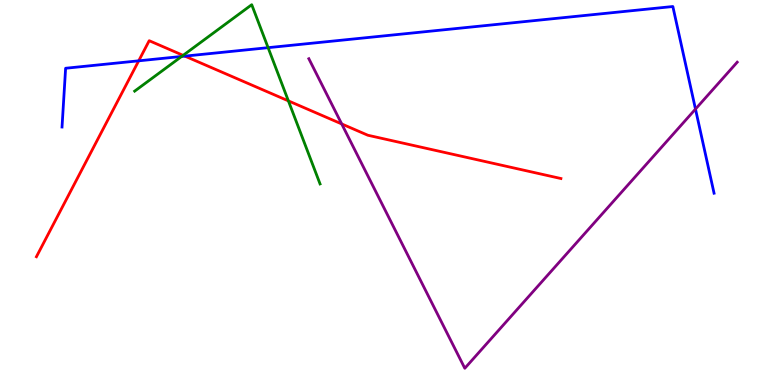[{'lines': ['blue', 'red'], 'intersections': [{'x': 1.79, 'y': 8.42}, {'x': 2.39, 'y': 8.54}]}, {'lines': ['green', 'red'], 'intersections': [{'x': 2.36, 'y': 8.56}, {'x': 3.72, 'y': 7.38}]}, {'lines': ['purple', 'red'], 'intersections': [{'x': 4.41, 'y': 6.78}]}, {'lines': ['blue', 'green'], 'intersections': [{'x': 2.34, 'y': 8.53}, {'x': 3.46, 'y': 8.76}]}, {'lines': ['blue', 'purple'], 'intersections': [{'x': 8.97, 'y': 7.17}]}, {'lines': ['green', 'purple'], 'intersections': []}]